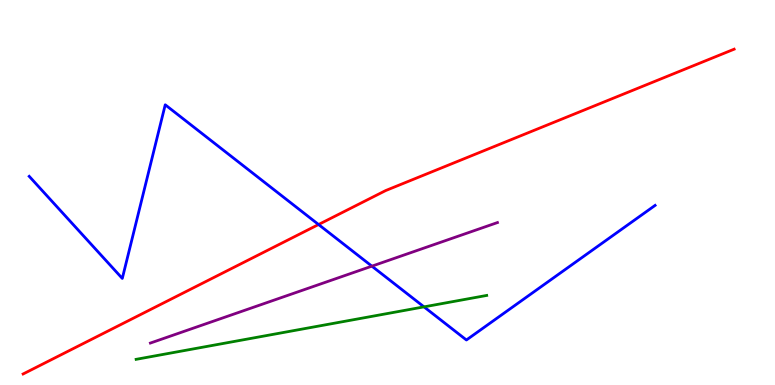[{'lines': ['blue', 'red'], 'intersections': [{'x': 4.11, 'y': 4.17}]}, {'lines': ['green', 'red'], 'intersections': []}, {'lines': ['purple', 'red'], 'intersections': []}, {'lines': ['blue', 'green'], 'intersections': [{'x': 5.47, 'y': 2.03}]}, {'lines': ['blue', 'purple'], 'intersections': [{'x': 4.8, 'y': 3.09}]}, {'lines': ['green', 'purple'], 'intersections': []}]